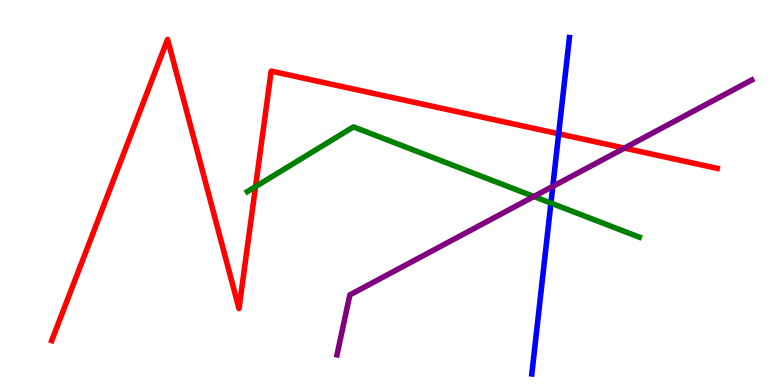[{'lines': ['blue', 'red'], 'intersections': [{'x': 7.21, 'y': 6.52}]}, {'lines': ['green', 'red'], 'intersections': [{'x': 3.3, 'y': 5.15}]}, {'lines': ['purple', 'red'], 'intersections': [{'x': 8.06, 'y': 6.15}]}, {'lines': ['blue', 'green'], 'intersections': [{'x': 7.11, 'y': 4.73}]}, {'lines': ['blue', 'purple'], 'intersections': [{'x': 7.13, 'y': 5.16}]}, {'lines': ['green', 'purple'], 'intersections': [{'x': 6.89, 'y': 4.9}]}]